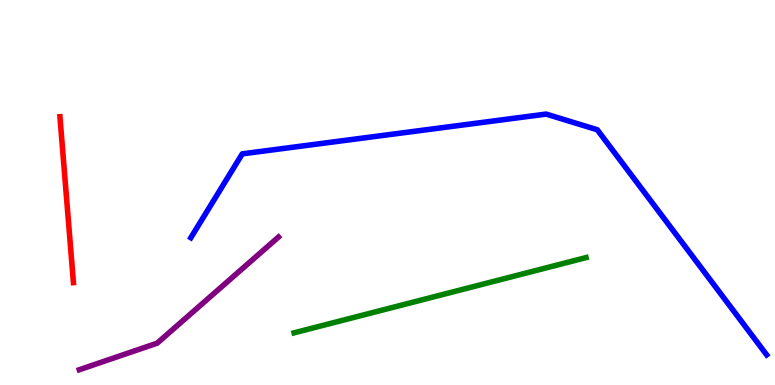[{'lines': ['blue', 'red'], 'intersections': []}, {'lines': ['green', 'red'], 'intersections': []}, {'lines': ['purple', 'red'], 'intersections': []}, {'lines': ['blue', 'green'], 'intersections': []}, {'lines': ['blue', 'purple'], 'intersections': []}, {'lines': ['green', 'purple'], 'intersections': []}]